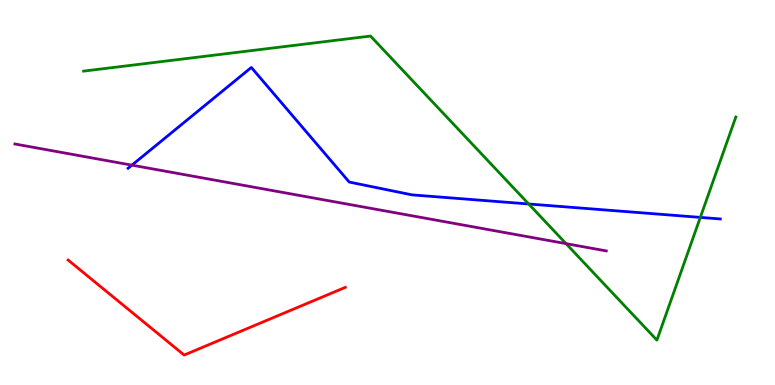[{'lines': ['blue', 'red'], 'intersections': []}, {'lines': ['green', 'red'], 'intersections': []}, {'lines': ['purple', 'red'], 'intersections': []}, {'lines': ['blue', 'green'], 'intersections': [{'x': 6.82, 'y': 4.7}, {'x': 9.04, 'y': 4.35}]}, {'lines': ['blue', 'purple'], 'intersections': [{'x': 1.7, 'y': 5.71}]}, {'lines': ['green', 'purple'], 'intersections': [{'x': 7.3, 'y': 3.67}]}]